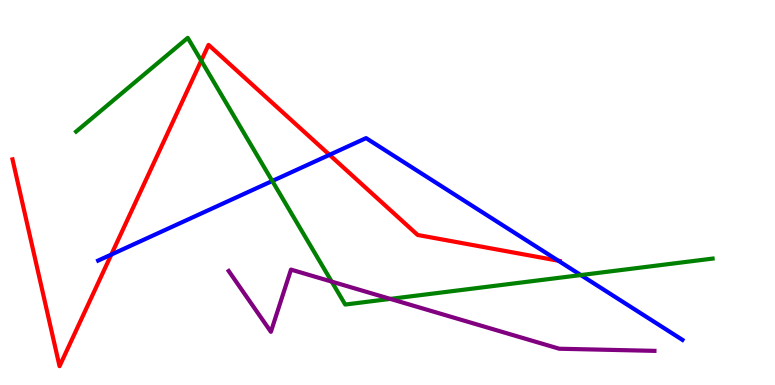[{'lines': ['blue', 'red'], 'intersections': [{'x': 1.44, 'y': 3.39}, {'x': 4.25, 'y': 5.98}, {'x': 7.2, 'y': 3.23}]}, {'lines': ['green', 'red'], 'intersections': [{'x': 2.6, 'y': 8.42}]}, {'lines': ['purple', 'red'], 'intersections': []}, {'lines': ['blue', 'green'], 'intersections': [{'x': 3.51, 'y': 5.3}, {'x': 7.49, 'y': 2.86}]}, {'lines': ['blue', 'purple'], 'intersections': []}, {'lines': ['green', 'purple'], 'intersections': [{'x': 4.28, 'y': 2.69}, {'x': 5.04, 'y': 2.24}]}]